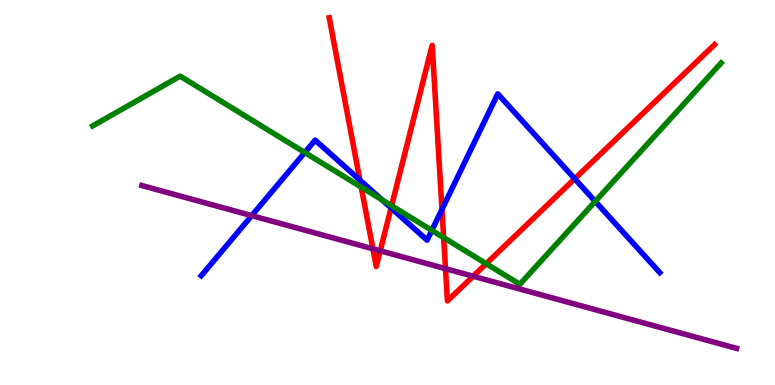[{'lines': ['blue', 'red'], 'intersections': [{'x': 4.64, 'y': 5.32}, {'x': 5.05, 'y': 4.6}, {'x': 5.7, 'y': 4.56}, {'x': 7.42, 'y': 5.36}]}, {'lines': ['green', 'red'], 'intersections': [{'x': 4.66, 'y': 5.14}, {'x': 5.05, 'y': 4.66}, {'x': 5.72, 'y': 3.83}, {'x': 6.27, 'y': 3.15}]}, {'lines': ['purple', 'red'], 'intersections': [{'x': 4.81, 'y': 3.54}, {'x': 4.91, 'y': 3.49}, {'x': 5.75, 'y': 3.02}, {'x': 6.1, 'y': 2.82}]}, {'lines': ['blue', 'green'], 'intersections': [{'x': 3.93, 'y': 6.04}, {'x': 4.93, 'y': 4.81}, {'x': 5.57, 'y': 4.02}, {'x': 7.68, 'y': 4.77}]}, {'lines': ['blue', 'purple'], 'intersections': [{'x': 3.25, 'y': 4.4}]}, {'lines': ['green', 'purple'], 'intersections': []}]